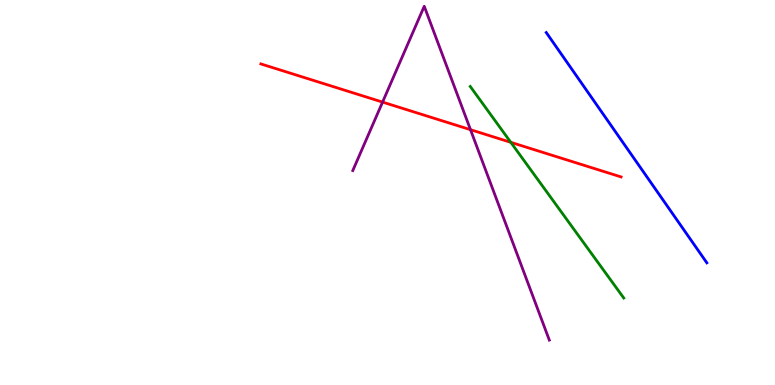[{'lines': ['blue', 'red'], 'intersections': []}, {'lines': ['green', 'red'], 'intersections': [{'x': 6.59, 'y': 6.3}]}, {'lines': ['purple', 'red'], 'intersections': [{'x': 4.94, 'y': 7.35}, {'x': 6.07, 'y': 6.63}]}, {'lines': ['blue', 'green'], 'intersections': []}, {'lines': ['blue', 'purple'], 'intersections': []}, {'lines': ['green', 'purple'], 'intersections': []}]